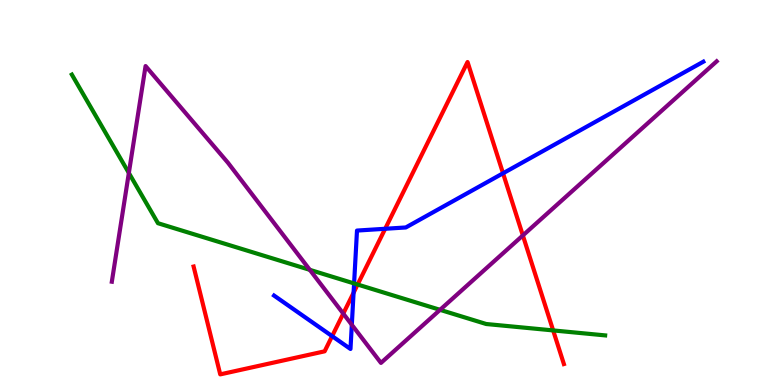[{'lines': ['blue', 'red'], 'intersections': [{'x': 4.29, 'y': 1.27}, {'x': 4.56, 'y': 2.4}, {'x': 4.97, 'y': 4.06}, {'x': 6.49, 'y': 5.5}]}, {'lines': ['green', 'red'], 'intersections': [{'x': 4.61, 'y': 2.61}, {'x': 7.14, 'y': 1.42}]}, {'lines': ['purple', 'red'], 'intersections': [{'x': 4.43, 'y': 1.85}, {'x': 6.75, 'y': 3.88}]}, {'lines': ['blue', 'green'], 'intersections': [{'x': 4.57, 'y': 2.64}]}, {'lines': ['blue', 'purple'], 'intersections': [{'x': 4.54, 'y': 1.56}]}, {'lines': ['green', 'purple'], 'intersections': [{'x': 1.66, 'y': 5.51}, {'x': 4.0, 'y': 2.99}, {'x': 5.68, 'y': 1.95}]}]